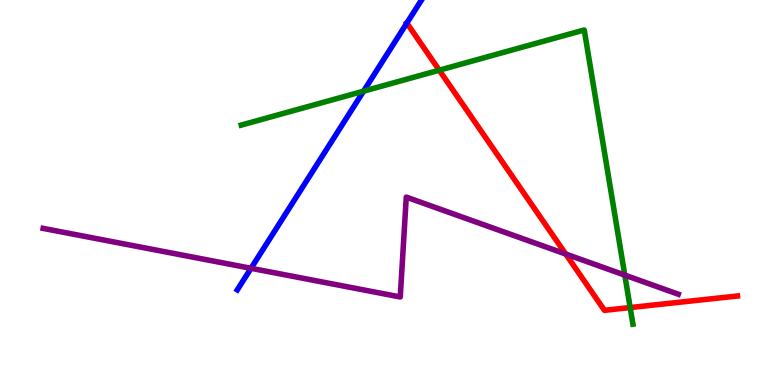[{'lines': ['blue', 'red'], 'intersections': [{'x': 5.25, 'y': 9.4}]}, {'lines': ['green', 'red'], 'intersections': [{'x': 5.67, 'y': 8.18}, {'x': 8.13, 'y': 2.01}]}, {'lines': ['purple', 'red'], 'intersections': [{'x': 7.3, 'y': 3.4}]}, {'lines': ['blue', 'green'], 'intersections': [{'x': 4.69, 'y': 7.63}]}, {'lines': ['blue', 'purple'], 'intersections': [{'x': 3.24, 'y': 3.03}]}, {'lines': ['green', 'purple'], 'intersections': [{'x': 8.06, 'y': 2.85}]}]